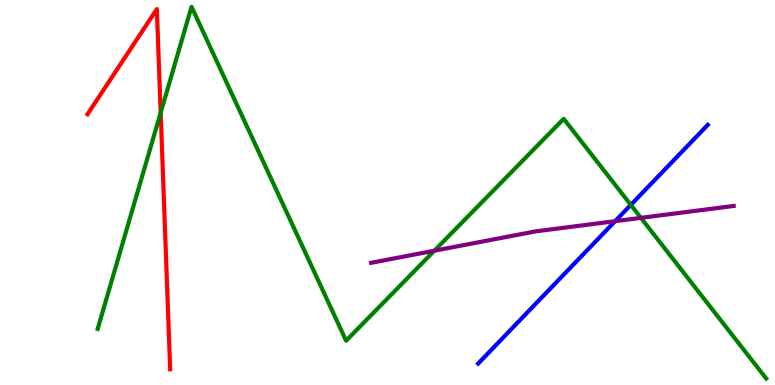[{'lines': ['blue', 'red'], 'intersections': []}, {'lines': ['green', 'red'], 'intersections': [{'x': 2.07, 'y': 7.07}]}, {'lines': ['purple', 'red'], 'intersections': []}, {'lines': ['blue', 'green'], 'intersections': [{'x': 8.14, 'y': 4.68}]}, {'lines': ['blue', 'purple'], 'intersections': [{'x': 7.94, 'y': 4.26}]}, {'lines': ['green', 'purple'], 'intersections': [{'x': 5.6, 'y': 3.49}, {'x': 8.27, 'y': 4.34}]}]